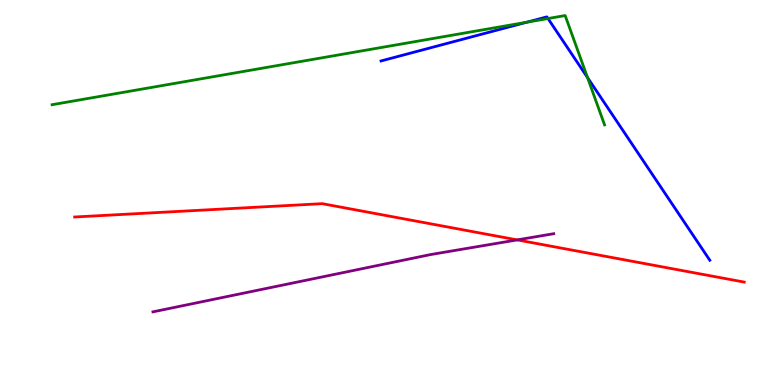[{'lines': ['blue', 'red'], 'intersections': []}, {'lines': ['green', 'red'], 'intersections': []}, {'lines': ['purple', 'red'], 'intersections': [{'x': 6.67, 'y': 3.77}]}, {'lines': ['blue', 'green'], 'intersections': [{'x': 6.8, 'y': 9.42}, {'x': 7.07, 'y': 9.52}, {'x': 7.58, 'y': 7.98}]}, {'lines': ['blue', 'purple'], 'intersections': []}, {'lines': ['green', 'purple'], 'intersections': []}]